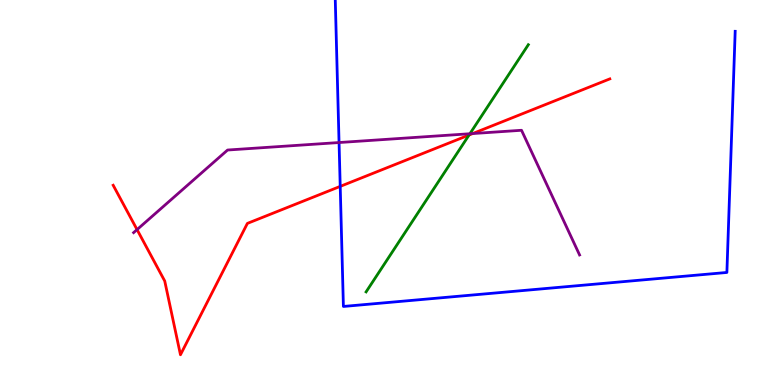[{'lines': ['blue', 'red'], 'intersections': [{'x': 4.39, 'y': 5.16}]}, {'lines': ['green', 'red'], 'intersections': [{'x': 6.05, 'y': 6.49}]}, {'lines': ['purple', 'red'], 'intersections': [{'x': 1.77, 'y': 4.04}, {'x': 6.1, 'y': 6.53}]}, {'lines': ['blue', 'green'], 'intersections': []}, {'lines': ['blue', 'purple'], 'intersections': [{'x': 4.37, 'y': 6.3}]}, {'lines': ['green', 'purple'], 'intersections': [{'x': 6.06, 'y': 6.53}]}]